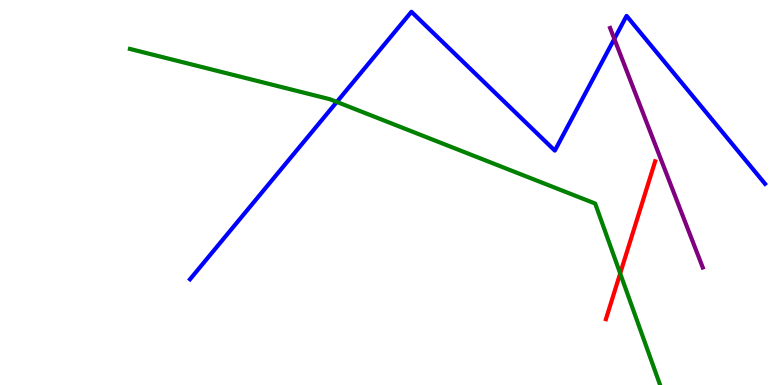[{'lines': ['blue', 'red'], 'intersections': []}, {'lines': ['green', 'red'], 'intersections': [{'x': 8.0, 'y': 2.9}]}, {'lines': ['purple', 'red'], 'intersections': []}, {'lines': ['blue', 'green'], 'intersections': [{'x': 4.35, 'y': 7.35}]}, {'lines': ['blue', 'purple'], 'intersections': [{'x': 7.93, 'y': 8.99}]}, {'lines': ['green', 'purple'], 'intersections': []}]